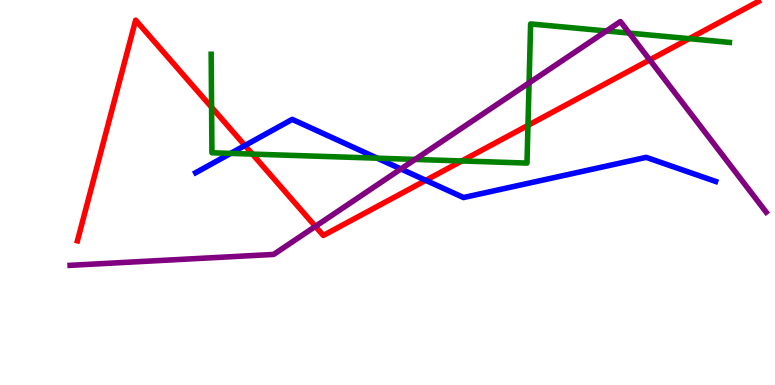[{'lines': ['blue', 'red'], 'intersections': [{'x': 3.16, 'y': 6.22}, {'x': 5.49, 'y': 5.32}]}, {'lines': ['green', 'red'], 'intersections': [{'x': 2.73, 'y': 7.21}, {'x': 3.26, 'y': 6.0}, {'x': 5.96, 'y': 5.82}, {'x': 6.81, 'y': 6.74}, {'x': 8.89, 'y': 9.0}]}, {'lines': ['purple', 'red'], 'intersections': [{'x': 4.07, 'y': 4.12}, {'x': 8.38, 'y': 8.44}]}, {'lines': ['blue', 'green'], 'intersections': [{'x': 2.98, 'y': 6.02}, {'x': 4.87, 'y': 5.89}]}, {'lines': ['blue', 'purple'], 'intersections': [{'x': 5.17, 'y': 5.61}]}, {'lines': ['green', 'purple'], 'intersections': [{'x': 5.36, 'y': 5.86}, {'x': 6.83, 'y': 7.85}, {'x': 7.82, 'y': 9.2}, {'x': 8.12, 'y': 9.14}]}]